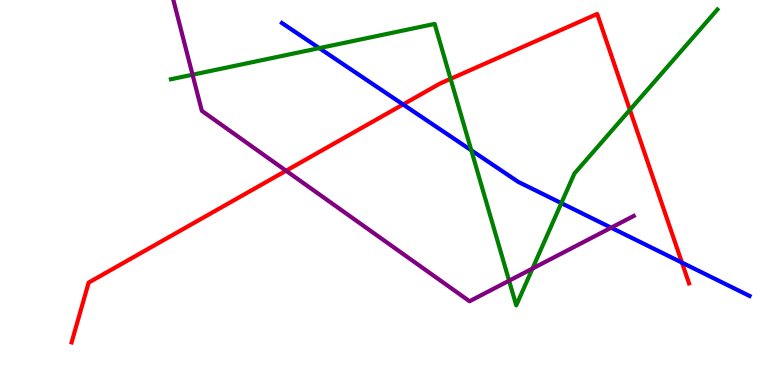[{'lines': ['blue', 'red'], 'intersections': [{'x': 5.2, 'y': 7.29}, {'x': 8.8, 'y': 3.18}]}, {'lines': ['green', 'red'], 'intersections': [{'x': 5.81, 'y': 7.95}, {'x': 8.13, 'y': 7.15}]}, {'lines': ['purple', 'red'], 'intersections': [{'x': 3.69, 'y': 5.57}]}, {'lines': ['blue', 'green'], 'intersections': [{'x': 4.12, 'y': 8.75}, {'x': 6.08, 'y': 6.1}, {'x': 7.24, 'y': 4.72}]}, {'lines': ['blue', 'purple'], 'intersections': [{'x': 7.89, 'y': 4.09}]}, {'lines': ['green', 'purple'], 'intersections': [{'x': 2.48, 'y': 8.06}, {'x': 6.57, 'y': 2.71}, {'x': 6.87, 'y': 3.02}]}]